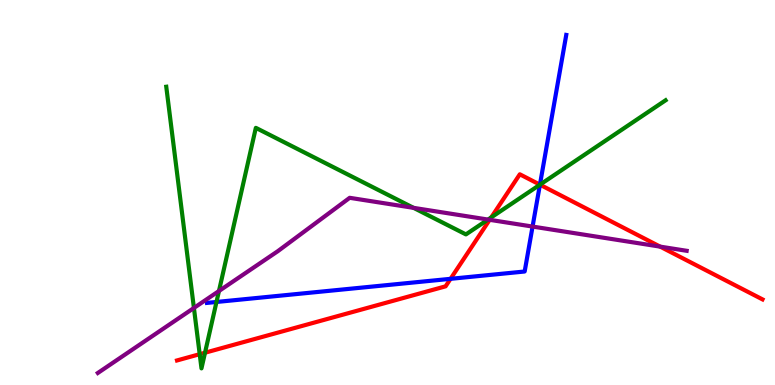[{'lines': ['blue', 'red'], 'intersections': [{'x': 5.81, 'y': 2.76}, {'x': 6.97, 'y': 5.2}]}, {'lines': ['green', 'red'], 'intersections': [{'x': 2.58, 'y': 0.8}, {'x': 2.65, 'y': 0.838}, {'x': 6.34, 'y': 4.35}, {'x': 6.97, 'y': 5.2}]}, {'lines': ['purple', 'red'], 'intersections': [{'x': 6.32, 'y': 4.29}, {'x': 8.52, 'y': 3.59}]}, {'lines': ['blue', 'green'], 'intersections': [{'x': 2.79, 'y': 2.16}, {'x': 6.97, 'y': 5.2}]}, {'lines': ['blue', 'purple'], 'intersections': [{'x': 6.87, 'y': 4.12}]}, {'lines': ['green', 'purple'], 'intersections': [{'x': 2.5, 'y': 2.0}, {'x': 2.83, 'y': 2.44}, {'x': 5.34, 'y': 4.6}, {'x': 6.3, 'y': 4.3}]}]